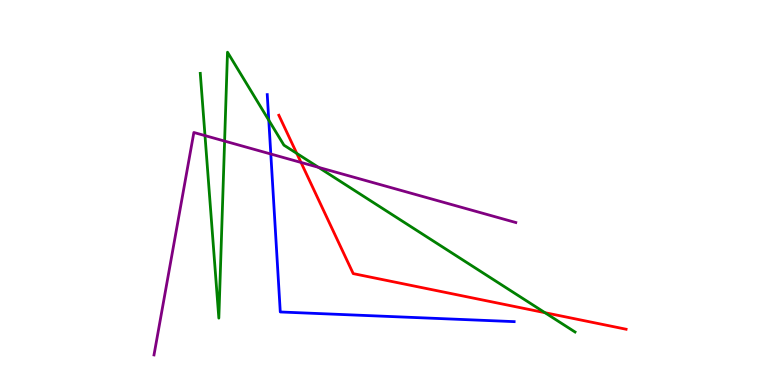[{'lines': ['blue', 'red'], 'intersections': []}, {'lines': ['green', 'red'], 'intersections': [{'x': 3.83, 'y': 6.02}, {'x': 7.03, 'y': 1.88}]}, {'lines': ['purple', 'red'], 'intersections': [{'x': 3.88, 'y': 5.78}]}, {'lines': ['blue', 'green'], 'intersections': [{'x': 3.47, 'y': 6.88}]}, {'lines': ['blue', 'purple'], 'intersections': [{'x': 3.49, 'y': 6.0}]}, {'lines': ['green', 'purple'], 'intersections': [{'x': 2.65, 'y': 6.48}, {'x': 2.9, 'y': 6.34}, {'x': 4.11, 'y': 5.65}]}]